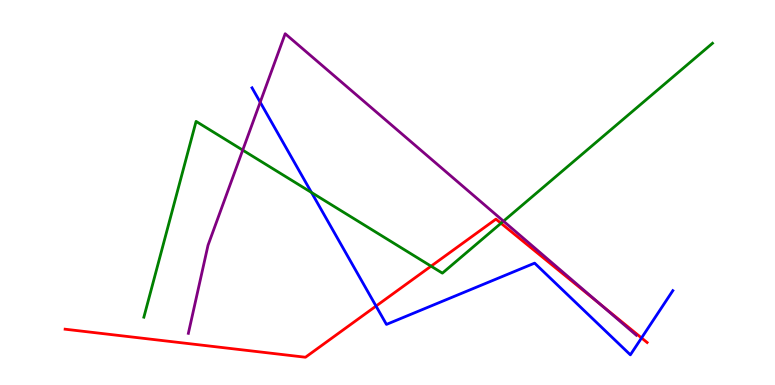[{'lines': ['blue', 'red'], 'intersections': [{'x': 4.85, 'y': 2.05}, {'x': 8.28, 'y': 1.22}]}, {'lines': ['green', 'red'], 'intersections': [{'x': 5.56, 'y': 3.09}, {'x': 6.46, 'y': 4.2}]}, {'lines': ['purple', 'red'], 'intersections': [{'x': 7.75, 'y': 2.09}]}, {'lines': ['blue', 'green'], 'intersections': [{'x': 4.02, 'y': 5.0}]}, {'lines': ['blue', 'purple'], 'intersections': [{'x': 3.36, 'y': 7.35}]}, {'lines': ['green', 'purple'], 'intersections': [{'x': 3.13, 'y': 6.1}, {'x': 6.5, 'y': 4.26}]}]